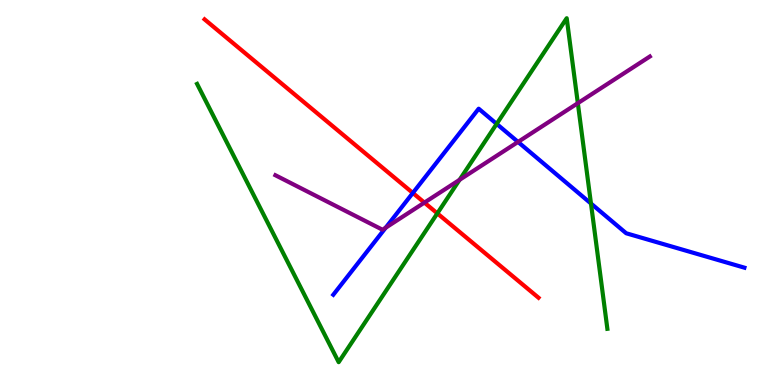[{'lines': ['blue', 'red'], 'intersections': [{'x': 5.33, 'y': 4.99}]}, {'lines': ['green', 'red'], 'intersections': [{'x': 5.64, 'y': 4.46}]}, {'lines': ['purple', 'red'], 'intersections': [{'x': 5.48, 'y': 4.74}]}, {'lines': ['blue', 'green'], 'intersections': [{'x': 6.41, 'y': 6.78}, {'x': 7.63, 'y': 4.71}]}, {'lines': ['blue', 'purple'], 'intersections': [{'x': 4.98, 'y': 4.09}, {'x': 6.68, 'y': 6.31}]}, {'lines': ['green', 'purple'], 'intersections': [{'x': 5.93, 'y': 5.33}, {'x': 7.46, 'y': 7.32}]}]